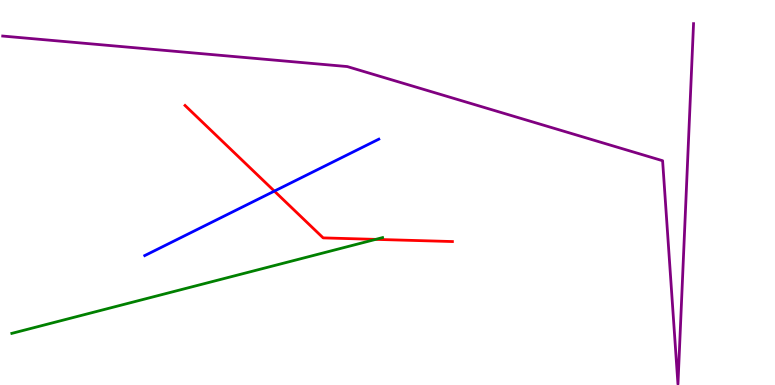[{'lines': ['blue', 'red'], 'intersections': [{'x': 3.54, 'y': 5.04}]}, {'lines': ['green', 'red'], 'intersections': [{'x': 4.85, 'y': 3.78}]}, {'lines': ['purple', 'red'], 'intersections': []}, {'lines': ['blue', 'green'], 'intersections': []}, {'lines': ['blue', 'purple'], 'intersections': []}, {'lines': ['green', 'purple'], 'intersections': []}]